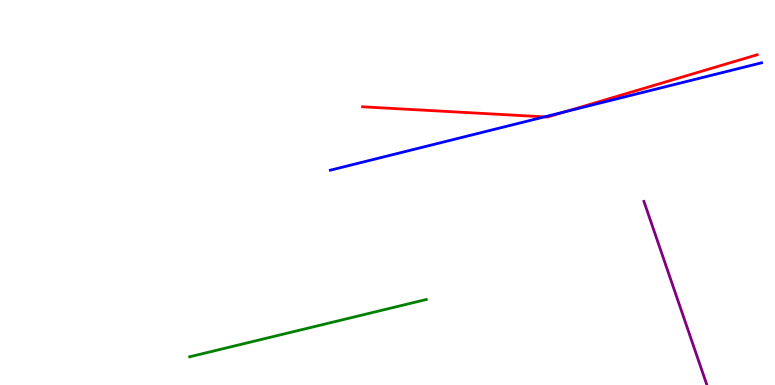[{'lines': ['blue', 'red'], 'intersections': [{'x': 7.03, 'y': 6.96}, {'x': 7.3, 'y': 7.1}]}, {'lines': ['green', 'red'], 'intersections': []}, {'lines': ['purple', 'red'], 'intersections': []}, {'lines': ['blue', 'green'], 'intersections': []}, {'lines': ['blue', 'purple'], 'intersections': []}, {'lines': ['green', 'purple'], 'intersections': []}]